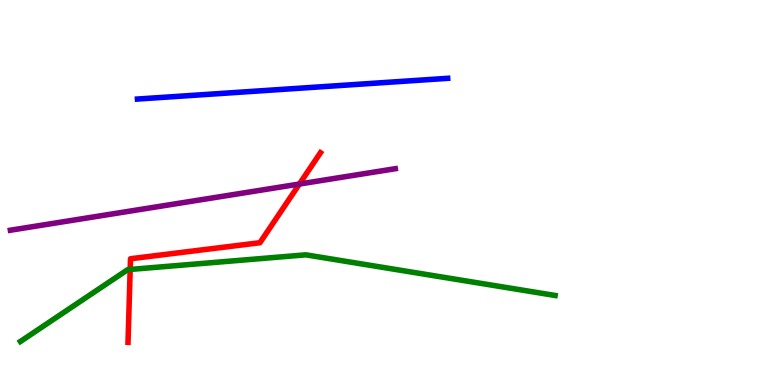[{'lines': ['blue', 'red'], 'intersections': []}, {'lines': ['green', 'red'], 'intersections': [{'x': 1.68, 'y': 3.0}]}, {'lines': ['purple', 'red'], 'intersections': [{'x': 3.86, 'y': 5.22}]}, {'lines': ['blue', 'green'], 'intersections': []}, {'lines': ['blue', 'purple'], 'intersections': []}, {'lines': ['green', 'purple'], 'intersections': []}]